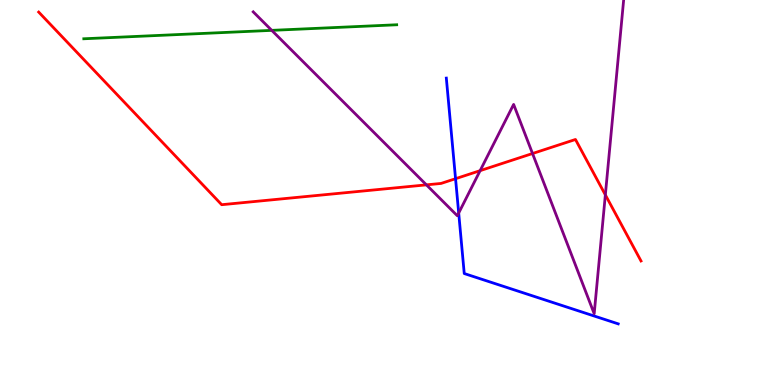[{'lines': ['blue', 'red'], 'intersections': [{'x': 5.88, 'y': 5.36}]}, {'lines': ['green', 'red'], 'intersections': []}, {'lines': ['purple', 'red'], 'intersections': [{'x': 5.5, 'y': 5.2}, {'x': 6.2, 'y': 5.57}, {'x': 6.87, 'y': 6.01}, {'x': 7.81, 'y': 4.94}]}, {'lines': ['blue', 'green'], 'intersections': []}, {'lines': ['blue', 'purple'], 'intersections': [{'x': 5.92, 'y': 4.47}]}, {'lines': ['green', 'purple'], 'intersections': [{'x': 3.51, 'y': 9.21}]}]